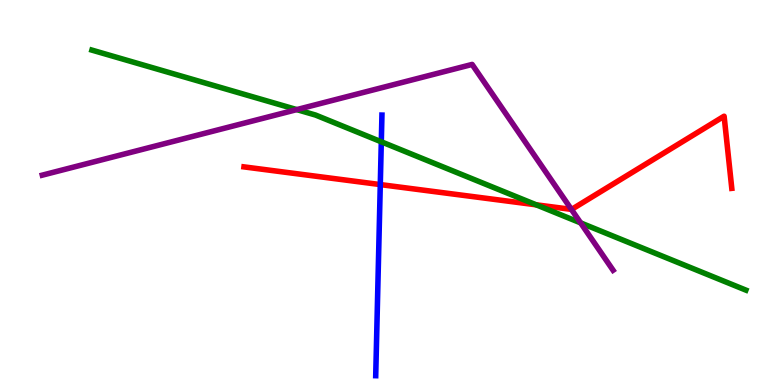[{'lines': ['blue', 'red'], 'intersections': [{'x': 4.91, 'y': 5.21}]}, {'lines': ['green', 'red'], 'intersections': [{'x': 6.92, 'y': 4.68}]}, {'lines': ['purple', 'red'], 'intersections': [{'x': 7.37, 'y': 4.56}]}, {'lines': ['blue', 'green'], 'intersections': [{'x': 4.92, 'y': 6.32}]}, {'lines': ['blue', 'purple'], 'intersections': []}, {'lines': ['green', 'purple'], 'intersections': [{'x': 3.83, 'y': 7.15}, {'x': 7.49, 'y': 4.21}]}]